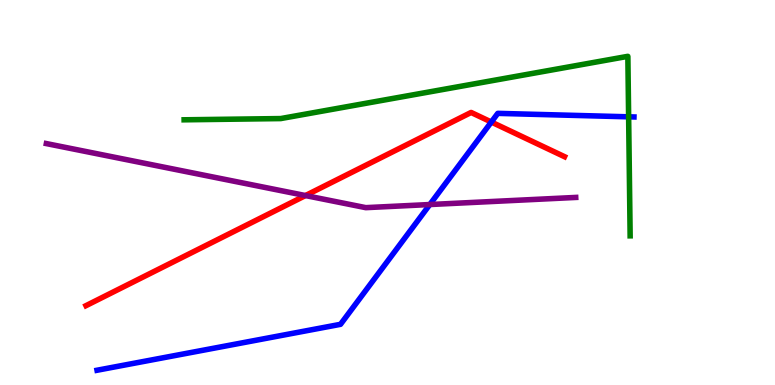[{'lines': ['blue', 'red'], 'intersections': [{'x': 6.34, 'y': 6.83}]}, {'lines': ['green', 'red'], 'intersections': []}, {'lines': ['purple', 'red'], 'intersections': [{'x': 3.94, 'y': 4.92}]}, {'lines': ['blue', 'green'], 'intersections': [{'x': 8.11, 'y': 6.97}]}, {'lines': ['blue', 'purple'], 'intersections': [{'x': 5.55, 'y': 4.69}]}, {'lines': ['green', 'purple'], 'intersections': []}]